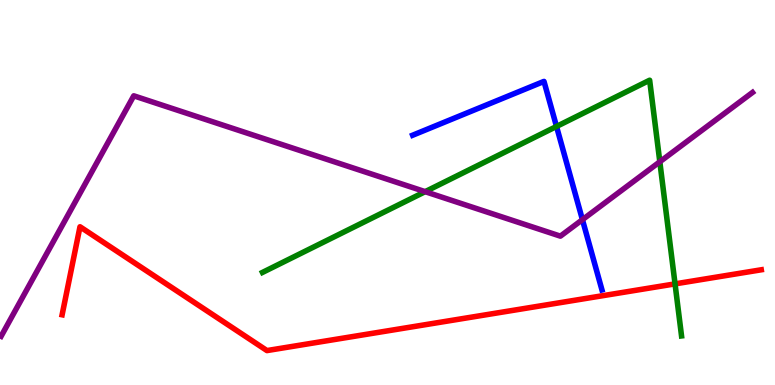[{'lines': ['blue', 'red'], 'intersections': []}, {'lines': ['green', 'red'], 'intersections': [{'x': 8.71, 'y': 2.63}]}, {'lines': ['purple', 'red'], 'intersections': []}, {'lines': ['blue', 'green'], 'intersections': [{'x': 7.18, 'y': 6.72}]}, {'lines': ['blue', 'purple'], 'intersections': [{'x': 7.52, 'y': 4.29}]}, {'lines': ['green', 'purple'], 'intersections': [{'x': 5.49, 'y': 5.02}, {'x': 8.51, 'y': 5.8}]}]